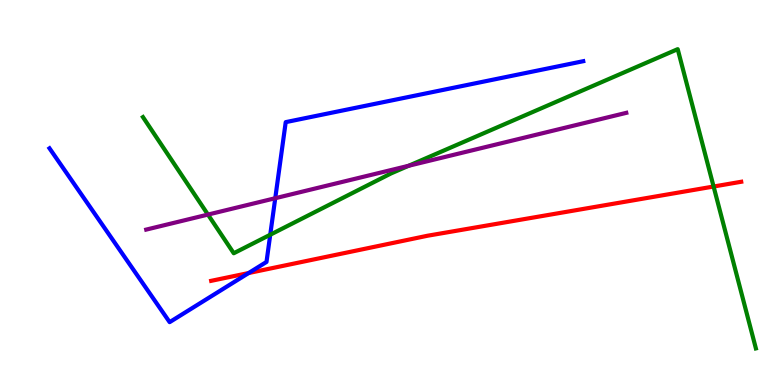[{'lines': ['blue', 'red'], 'intersections': [{'x': 3.21, 'y': 2.91}]}, {'lines': ['green', 'red'], 'intersections': [{'x': 9.21, 'y': 5.16}]}, {'lines': ['purple', 'red'], 'intersections': []}, {'lines': ['blue', 'green'], 'intersections': [{'x': 3.49, 'y': 3.9}]}, {'lines': ['blue', 'purple'], 'intersections': [{'x': 3.55, 'y': 4.85}]}, {'lines': ['green', 'purple'], 'intersections': [{'x': 2.68, 'y': 4.43}, {'x': 5.27, 'y': 5.69}]}]